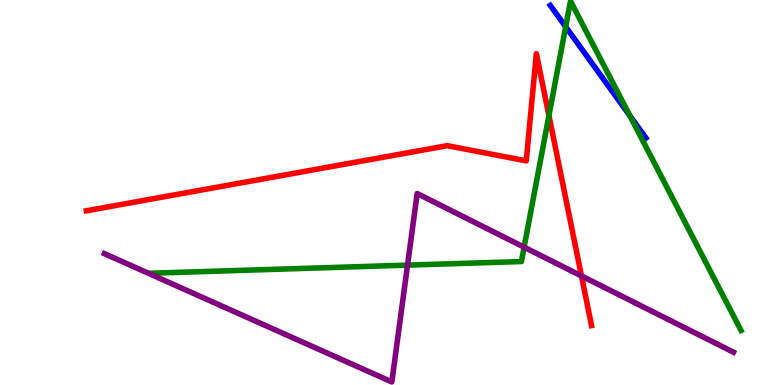[{'lines': ['blue', 'red'], 'intersections': []}, {'lines': ['green', 'red'], 'intersections': [{'x': 7.08, 'y': 7.0}]}, {'lines': ['purple', 'red'], 'intersections': [{'x': 7.5, 'y': 2.83}]}, {'lines': ['blue', 'green'], 'intersections': [{'x': 7.3, 'y': 9.31}, {'x': 8.13, 'y': 6.99}]}, {'lines': ['blue', 'purple'], 'intersections': []}, {'lines': ['green', 'purple'], 'intersections': [{'x': 5.26, 'y': 3.11}, {'x': 6.76, 'y': 3.58}]}]